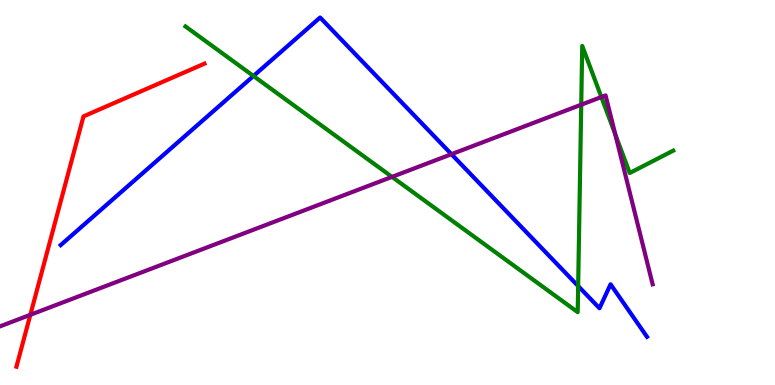[{'lines': ['blue', 'red'], 'intersections': []}, {'lines': ['green', 'red'], 'intersections': []}, {'lines': ['purple', 'red'], 'intersections': [{'x': 0.392, 'y': 1.82}]}, {'lines': ['blue', 'green'], 'intersections': [{'x': 3.27, 'y': 8.03}, {'x': 7.46, 'y': 2.57}]}, {'lines': ['blue', 'purple'], 'intersections': [{'x': 5.83, 'y': 5.99}]}, {'lines': ['green', 'purple'], 'intersections': [{'x': 5.06, 'y': 5.41}, {'x': 7.5, 'y': 7.28}, {'x': 7.76, 'y': 7.48}, {'x': 7.94, 'y': 6.51}]}]